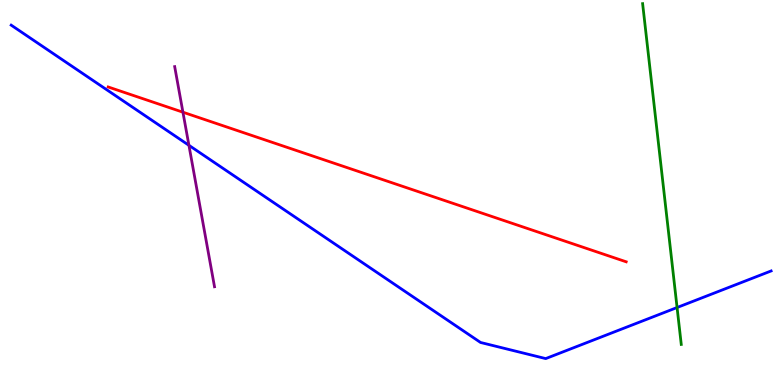[{'lines': ['blue', 'red'], 'intersections': []}, {'lines': ['green', 'red'], 'intersections': []}, {'lines': ['purple', 'red'], 'intersections': [{'x': 2.36, 'y': 7.09}]}, {'lines': ['blue', 'green'], 'intersections': [{'x': 8.74, 'y': 2.01}]}, {'lines': ['blue', 'purple'], 'intersections': [{'x': 2.44, 'y': 6.23}]}, {'lines': ['green', 'purple'], 'intersections': []}]